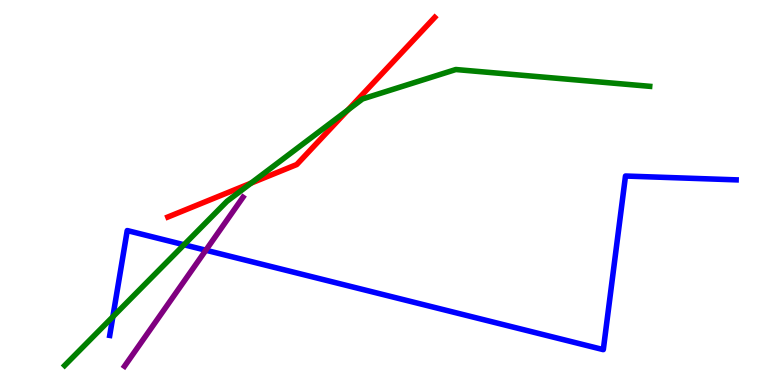[{'lines': ['blue', 'red'], 'intersections': []}, {'lines': ['green', 'red'], 'intersections': [{'x': 3.24, 'y': 5.24}, {'x': 4.49, 'y': 7.14}]}, {'lines': ['purple', 'red'], 'intersections': []}, {'lines': ['blue', 'green'], 'intersections': [{'x': 1.46, 'y': 1.77}, {'x': 2.37, 'y': 3.64}]}, {'lines': ['blue', 'purple'], 'intersections': [{'x': 2.66, 'y': 3.5}]}, {'lines': ['green', 'purple'], 'intersections': []}]